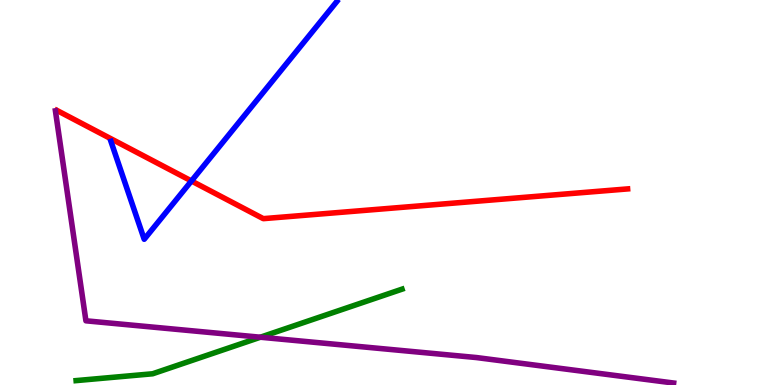[{'lines': ['blue', 'red'], 'intersections': [{'x': 2.47, 'y': 5.3}]}, {'lines': ['green', 'red'], 'intersections': []}, {'lines': ['purple', 'red'], 'intersections': []}, {'lines': ['blue', 'green'], 'intersections': []}, {'lines': ['blue', 'purple'], 'intersections': []}, {'lines': ['green', 'purple'], 'intersections': [{'x': 3.36, 'y': 1.24}]}]